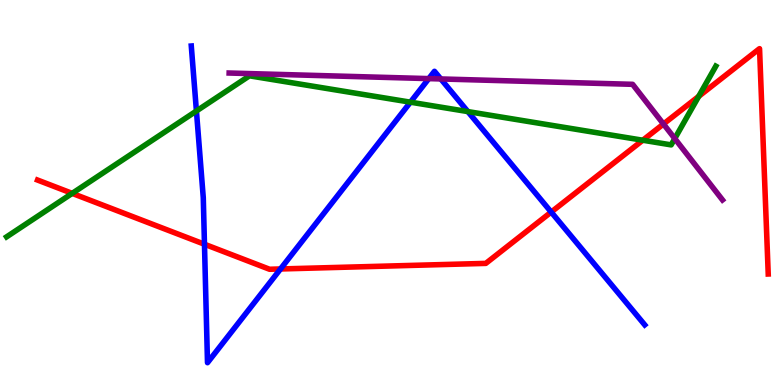[{'lines': ['blue', 'red'], 'intersections': [{'x': 2.64, 'y': 3.66}, {'x': 3.62, 'y': 3.01}, {'x': 7.11, 'y': 4.49}]}, {'lines': ['green', 'red'], 'intersections': [{'x': 0.931, 'y': 4.98}, {'x': 8.29, 'y': 6.36}, {'x': 9.02, 'y': 7.5}]}, {'lines': ['purple', 'red'], 'intersections': [{'x': 8.56, 'y': 6.78}]}, {'lines': ['blue', 'green'], 'intersections': [{'x': 2.53, 'y': 7.12}, {'x': 5.3, 'y': 7.35}, {'x': 6.04, 'y': 7.1}]}, {'lines': ['blue', 'purple'], 'intersections': [{'x': 5.53, 'y': 7.96}, {'x': 5.69, 'y': 7.95}]}, {'lines': ['green', 'purple'], 'intersections': [{'x': 8.71, 'y': 6.4}]}]